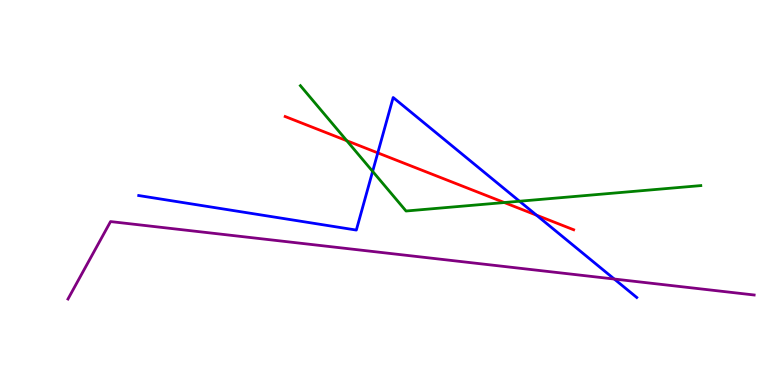[{'lines': ['blue', 'red'], 'intersections': [{'x': 4.87, 'y': 6.03}, {'x': 6.92, 'y': 4.41}]}, {'lines': ['green', 'red'], 'intersections': [{'x': 4.47, 'y': 6.34}, {'x': 6.51, 'y': 4.74}]}, {'lines': ['purple', 'red'], 'intersections': []}, {'lines': ['blue', 'green'], 'intersections': [{'x': 4.81, 'y': 5.55}, {'x': 6.7, 'y': 4.77}]}, {'lines': ['blue', 'purple'], 'intersections': [{'x': 7.93, 'y': 2.75}]}, {'lines': ['green', 'purple'], 'intersections': []}]